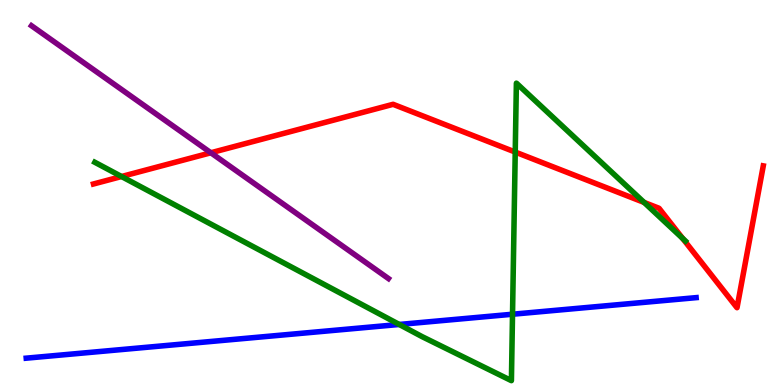[{'lines': ['blue', 'red'], 'intersections': []}, {'lines': ['green', 'red'], 'intersections': [{'x': 1.57, 'y': 5.42}, {'x': 6.65, 'y': 6.05}, {'x': 8.31, 'y': 4.74}, {'x': 8.81, 'y': 3.81}]}, {'lines': ['purple', 'red'], 'intersections': [{'x': 2.72, 'y': 6.03}]}, {'lines': ['blue', 'green'], 'intersections': [{'x': 5.15, 'y': 1.57}, {'x': 6.61, 'y': 1.84}]}, {'lines': ['blue', 'purple'], 'intersections': []}, {'lines': ['green', 'purple'], 'intersections': []}]